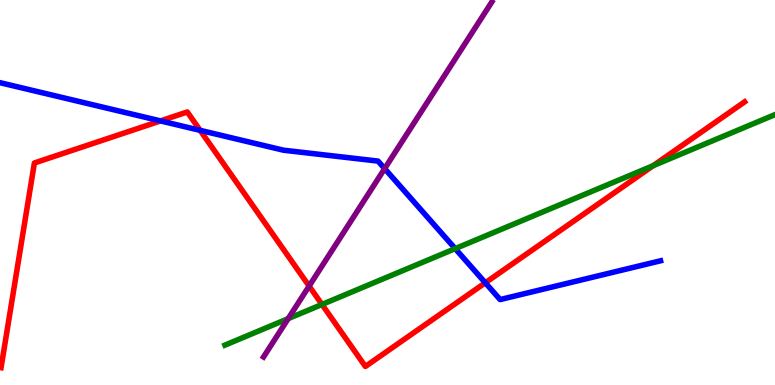[{'lines': ['blue', 'red'], 'intersections': [{'x': 2.07, 'y': 6.86}, {'x': 2.58, 'y': 6.61}, {'x': 6.26, 'y': 2.66}]}, {'lines': ['green', 'red'], 'intersections': [{'x': 4.15, 'y': 2.09}, {'x': 8.43, 'y': 5.7}]}, {'lines': ['purple', 'red'], 'intersections': [{'x': 3.99, 'y': 2.57}]}, {'lines': ['blue', 'green'], 'intersections': [{'x': 5.87, 'y': 3.54}]}, {'lines': ['blue', 'purple'], 'intersections': [{'x': 4.96, 'y': 5.62}]}, {'lines': ['green', 'purple'], 'intersections': [{'x': 3.72, 'y': 1.72}]}]